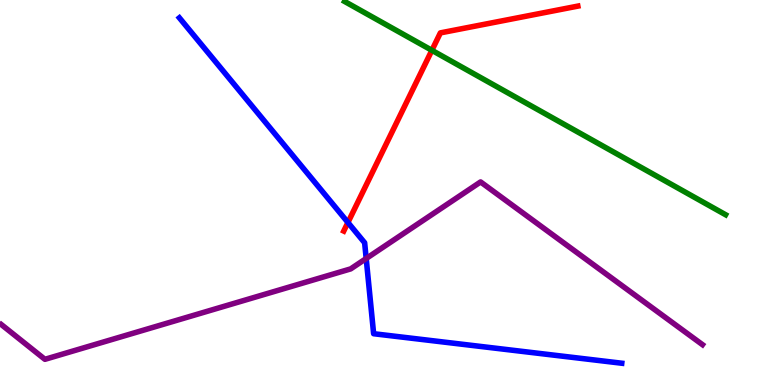[{'lines': ['blue', 'red'], 'intersections': [{'x': 4.49, 'y': 4.22}]}, {'lines': ['green', 'red'], 'intersections': [{'x': 5.57, 'y': 8.69}]}, {'lines': ['purple', 'red'], 'intersections': []}, {'lines': ['blue', 'green'], 'intersections': []}, {'lines': ['blue', 'purple'], 'intersections': [{'x': 4.73, 'y': 3.29}]}, {'lines': ['green', 'purple'], 'intersections': []}]